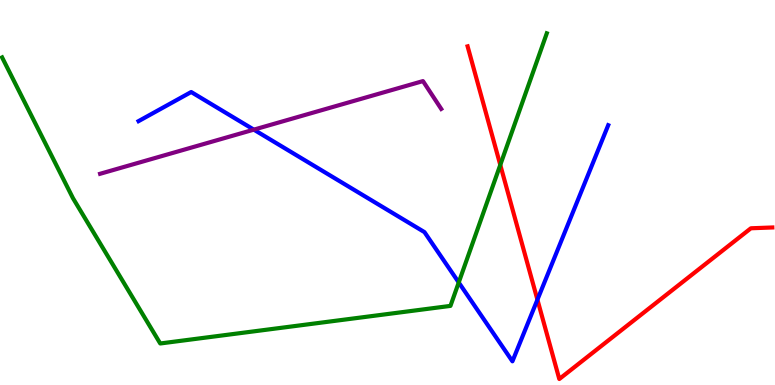[{'lines': ['blue', 'red'], 'intersections': [{'x': 6.93, 'y': 2.22}]}, {'lines': ['green', 'red'], 'intersections': [{'x': 6.46, 'y': 5.72}]}, {'lines': ['purple', 'red'], 'intersections': []}, {'lines': ['blue', 'green'], 'intersections': [{'x': 5.92, 'y': 2.66}]}, {'lines': ['blue', 'purple'], 'intersections': [{'x': 3.28, 'y': 6.63}]}, {'lines': ['green', 'purple'], 'intersections': []}]